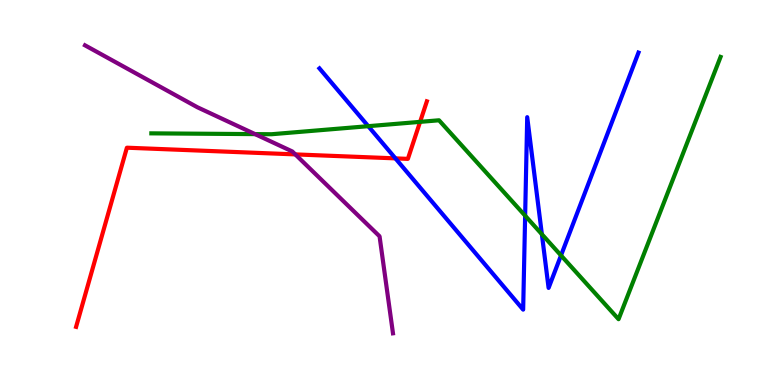[{'lines': ['blue', 'red'], 'intersections': [{'x': 5.1, 'y': 5.89}]}, {'lines': ['green', 'red'], 'intersections': [{'x': 5.42, 'y': 6.83}]}, {'lines': ['purple', 'red'], 'intersections': [{'x': 3.81, 'y': 5.99}]}, {'lines': ['blue', 'green'], 'intersections': [{'x': 4.75, 'y': 6.72}, {'x': 6.78, 'y': 4.4}, {'x': 6.99, 'y': 3.92}, {'x': 7.24, 'y': 3.37}]}, {'lines': ['blue', 'purple'], 'intersections': []}, {'lines': ['green', 'purple'], 'intersections': [{'x': 3.29, 'y': 6.52}]}]